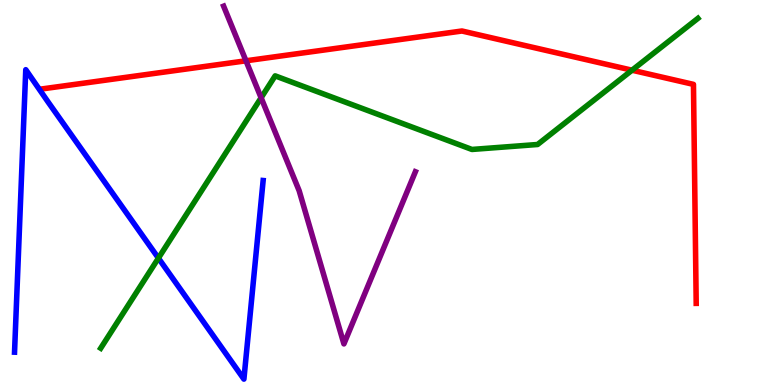[{'lines': ['blue', 'red'], 'intersections': []}, {'lines': ['green', 'red'], 'intersections': [{'x': 8.16, 'y': 8.18}]}, {'lines': ['purple', 'red'], 'intersections': [{'x': 3.17, 'y': 8.42}]}, {'lines': ['blue', 'green'], 'intersections': [{'x': 2.04, 'y': 3.3}]}, {'lines': ['blue', 'purple'], 'intersections': []}, {'lines': ['green', 'purple'], 'intersections': [{'x': 3.37, 'y': 7.46}]}]